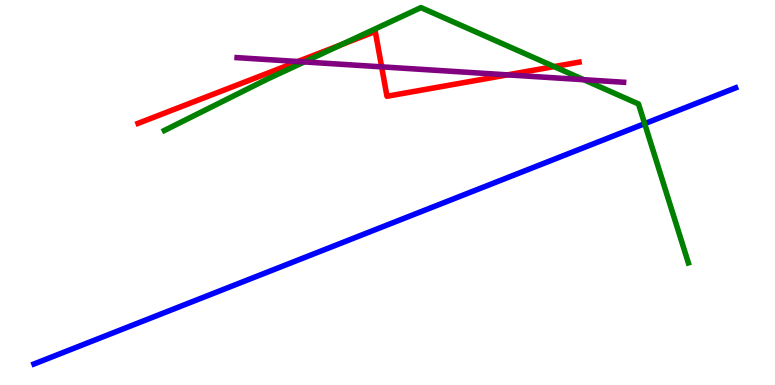[{'lines': ['blue', 'red'], 'intersections': []}, {'lines': ['green', 'red'], 'intersections': [{'x': 4.4, 'y': 8.84}, {'x': 7.15, 'y': 8.27}]}, {'lines': ['purple', 'red'], 'intersections': [{'x': 3.84, 'y': 8.4}, {'x': 4.92, 'y': 8.26}, {'x': 6.55, 'y': 8.06}]}, {'lines': ['blue', 'green'], 'intersections': [{'x': 8.32, 'y': 6.79}]}, {'lines': ['blue', 'purple'], 'intersections': []}, {'lines': ['green', 'purple'], 'intersections': [{'x': 3.93, 'y': 8.39}, {'x': 7.53, 'y': 7.93}]}]